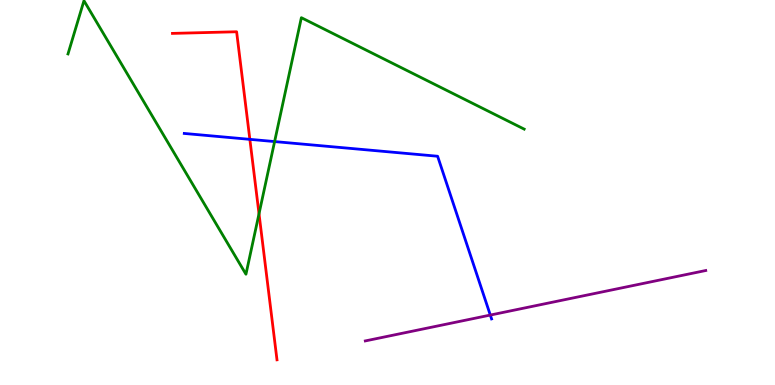[{'lines': ['blue', 'red'], 'intersections': [{'x': 3.22, 'y': 6.38}]}, {'lines': ['green', 'red'], 'intersections': [{'x': 3.34, 'y': 4.45}]}, {'lines': ['purple', 'red'], 'intersections': []}, {'lines': ['blue', 'green'], 'intersections': [{'x': 3.54, 'y': 6.32}]}, {'lines': ['blue', 'purple'], 'intersections': [{'x': 6.33, 'y': 1.82}]}, {'lines': ['green', 'purple'], 'intersections': []}]